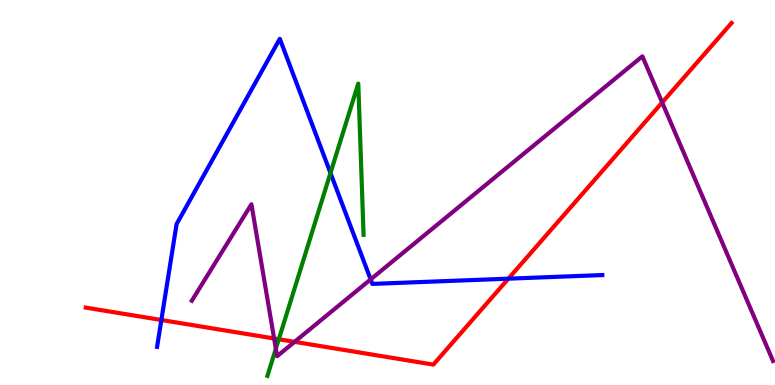[{'lines': ['blue', 'red'], 'intersections': [{'x': 2.08, 'y': 1.69}, {'x': 6.56, 'y': 2.76}]}, {'lines': ['green', 'red'], 'intersections': [{'x': 3.6, 'y': 1.19}]}, {'lines': ['purple', 'red'], 'intersections': [{'x': 3.54, 'y': 1.21}, {'x': 3.8, 'y': 1.12}, {'x': 8.54, 'y': 7.34}]}, {'lines': ['blue', 'green'], 'intersections': [{'x': 4.26, 'y': 5.51}]}, {'lines': ['blue', 'purple'], 'intersections': [{'x': 4.78, 'y': 2.74}]}, {'lines': ['green', 'purple'], 'intersections': [{'x': 3.56, 'y': 0.942}]}]